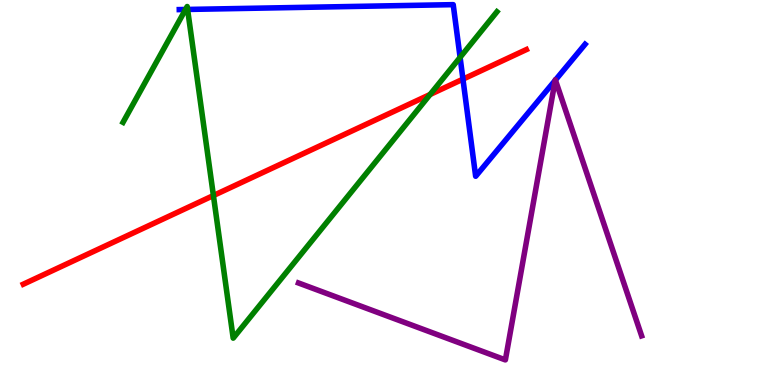[{'lines': ['blue', 'red'], 'intersections': [{'x': 5.97, 'y': 7.94}]}, {'lines': ['green', 'red'], 'intersections': [{'x': 2.75, 'y': 4.92}, {'x': 5.55, 'y': 7.55}]}, {'lines': ['purple', 'red'], 'intersections': []}, {'lines': ['blue', 'green'], 'intersections': [{'x': 2.39, 'y': 9.75}, {'x': 2.42, 'y': 9.75}, {'x': 5.94, 'y': 8.51}]}, {'lines': ['blue', 'purple'], 'intersections': [{'x': 7.16, 'y': 7.91}, {'x': 7.17, 'y': 7.92}]}, {'lines': ['green', 'purple'], 'intersections': []}]